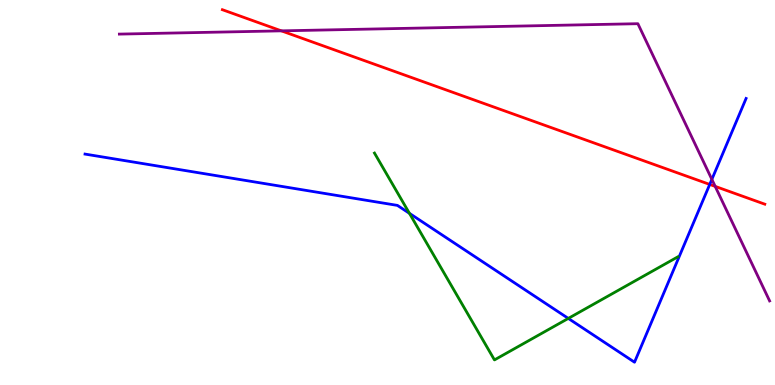[{'lines': ['blue', 'red'], 'intersections': [{'x': 9.16, 'y': 5.21}]}, {'lines': ['green', 'red'], 'intersections': []}, {'lines': ['purple', 'red'], 'intersections': [{'x': 3.63, 'y': 9.2}, {'x': 9.23, 'y': 5.16}]}, {'lines': ['blue', 'green'], 'intersections': [{'x': 5.28, 'y': 4.46}, {'x': 7.33, 'y': 1.73}]}, {'lines': ['blue', 'purple'], 'intersections': [{'x': 9.19, 'y': 5.34}]}, {'lines': ['green', 'purple'], 'intersections': []}]